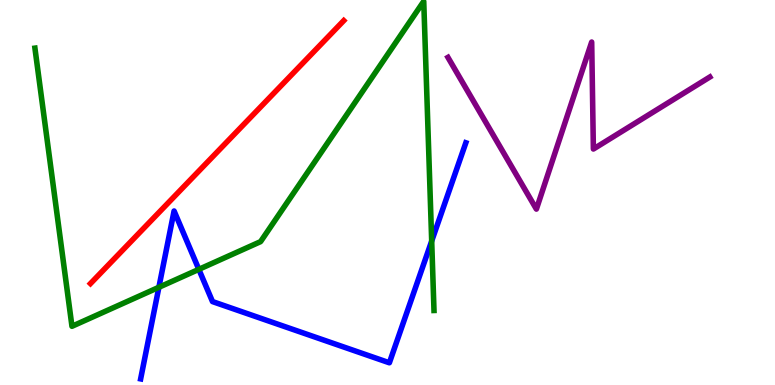[{'lines': ['blue', 'red'], 'intersections': []}, {'lines': ['green', 'red'], 'intersections': []}, {'lines': ['purple', 'red'], 'intersections': []}, {'lines': ['blue', 'green'], 'intersections': [{'x': 2.05, 'y': 2.54}, {'x': 2.57, 'y': 3.0}, {'x': 5.57, 'y': 3.74}]}, {'lines': ['blue', 'purple'], 'intersections': []}, {'lines': ['green', 'purple'], 'intersections': []}]